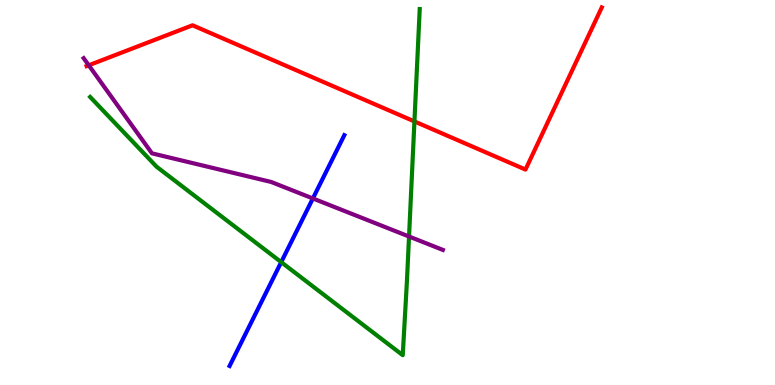[{'lines': ['blue', 'red'], 'intersections': []}, {'lines': ['green', 'red'], 'intersections': [{'x': 5.35, 'y': 6.85}]}, {'lines': ['purple', 'red'], 'intersections': [{'x': 1.14, 'y': 8.3}]}, {'lines': ['blue', 'green'], 'intersections': [{'x': 3.63, 'y': 3.19}]}, {'lines': ['blue', 'purple'], 'intersections': [{'x': 4.04, 'y': 4.85}]}, {'lines': ['green', 'purple'], 'intersections': [{'x': 5.28, 'y': 3.86}]}]